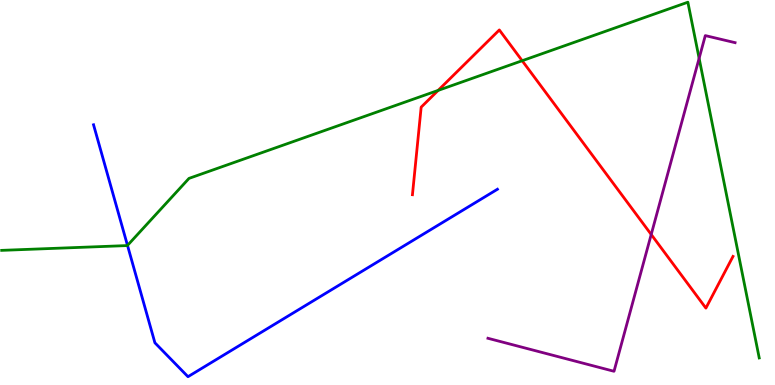[{'lines': ['blue', 'red'], 'intersections': []}, {'lines': ['green', 'red'], 'intersections': [{'x': 5.65, 'y': 7.65}, {'x': 6.74, 'y': 8.42}]}, {'lines': ['purple', 'red'], 'intersections': [{'x': 8.4, 'y': 3.91}]}, {'lines': ['blue', 'green'], 'intersections': [{'x': 1.65, 'y': 3.63}]}, {'lines': ['blue', 'purple'], 'intersections': []}, {'lines': ['green', 'purple'], 'intersections': [{'x': 9.02, 'y': 8.49}]}]